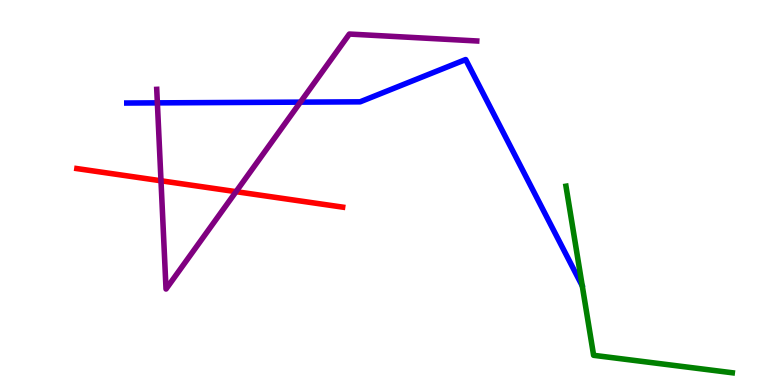[{'lines': ['blue', 'red'], 'intersections': []}, {'lines': ['green', 'red'], 'intersections': []}, {'lines': ['purple', 'red'], 'intersections': [{'x': 2.08, 'y': 5.3}, {'x': 3.05, 'y': 5.02}]}, {'lines': ['blue', 'green'], 'intersections': []}, {'lines': ['blue', 'purple'], 'intersections': [{'x': 2.03, 'y': 7.33}, {'x': 3.88, 'y': 7.35}]}, {'lines': ['green', 'purple'], 'intersections': []}]